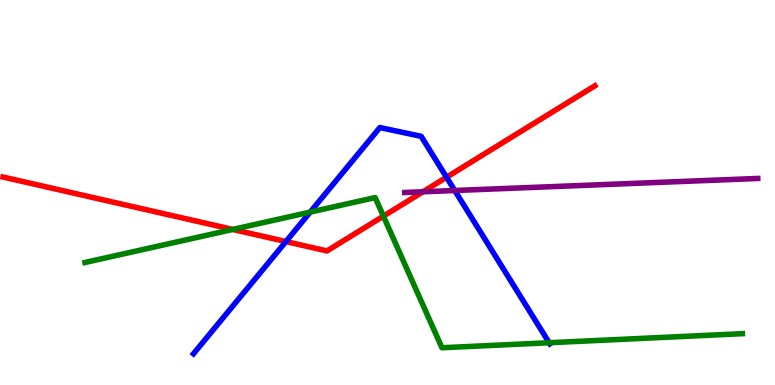[{'lines': ['blue', 'red'], 'intersections': [{'x': 3.69, 'y': 3.73}, {'x': 5.76, 'y': 5.4}]}, {'lines': ['green', 'red'], 'intersections': [{'x': 3.0, 'y': 4.04}, {'x': 4.95, 'y': 4.39}]}, {'lines': ['purple', 'red'], 'intersections': [{'x': 5.46, 'y': 5.02}]}, {'lines': ['blue', 'green'], 'intersections': [{'x': 4.0, 'y': 4.49}, {'x': 7.09, 'y': 1.1}]}, {'lines': ['blue', 'purple'], 'intersections': [{'x': 5.87, 'y': 5.05}]}, {'lines': ['green', 'purple'], 'intersections': []}]